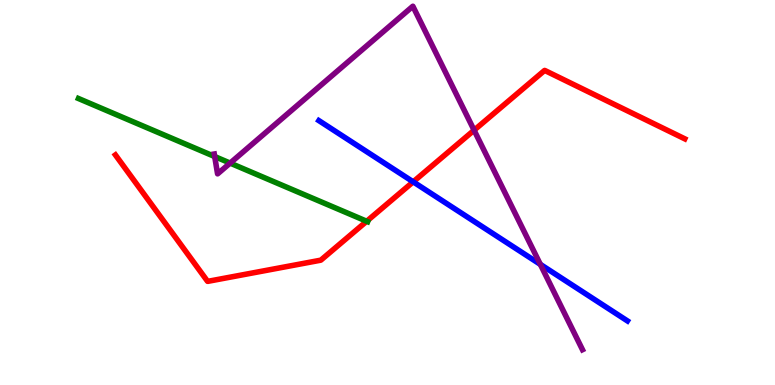[{'lines': ['blue', 'red'], 'intersections': [{'x': 5.33, 'y': 5.28}]}, {'lines': ['green', 'red'], 'intersections': [{'x': 4.73, 'y': 4.25}]}, {'lines': ['purple', 'red'], 'intersections': [{'x': 6.12, 'y': 6.62}]}, {'lines': ['blue', 'green'], 'intersections': []}, {'lines': ['blue', 'purple'], 'intersections': [{'x': 6.97, 'y': 3.13}]}, {'lines': ['green', 'purple'], 'intersections': [{'x': 2.77, 'y': 5.93}, {'x': 2.97, 'y': 5.76}]}]